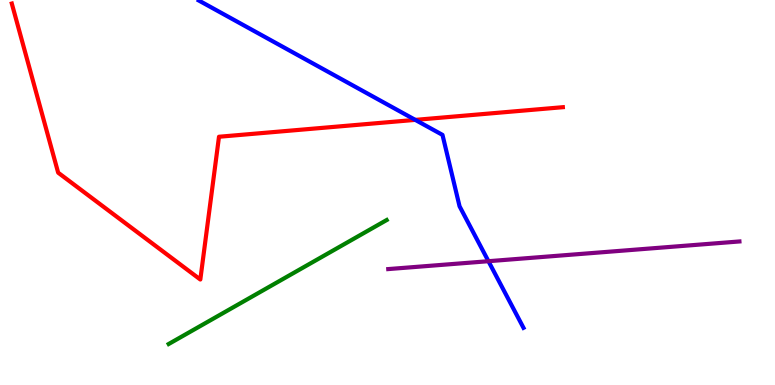[{'lines': ['blue', 'red'], 'intersections': [{'x': 5.36, 'y': 6.89}]}, {'lines': ['green', 'red'], 'intersections': []}, {'lines': ['purple', 'red'], 'intersections': []}, {'lines': ['blue', 'green'], 'intersections': []}, {'lines': ['blue', 'purple'], 'intersections': [{'x': 6.3, 'y': 3.22}]}, {'lines': ['green', 'purple'], 'intersections': []}]